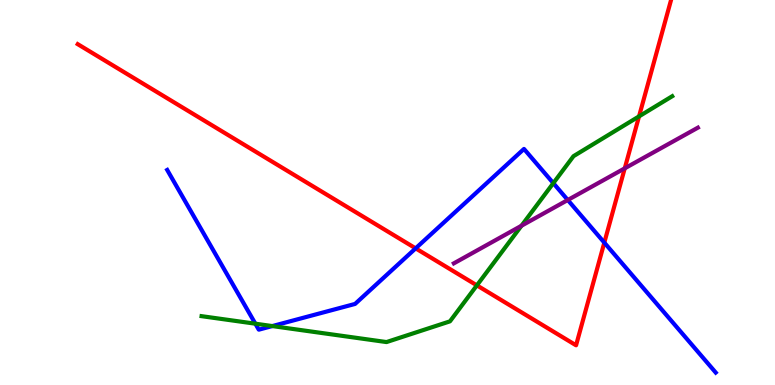[{'lines': ['blue', 'red'], 'intersections': [{'x': 5.36, 'y': 3.55}, {'x': 7.8, 'y': 3.7}]}, {'lines': ['green', 'red'], 'intersections': [{'x': 6.15, 'y': 2.59}, {'x': 8.25, 'y': 6.98}]}, {'lines': ['purple', 'red'], 'intersections': [{'x': 8.06, 'y': 5.63}]}, {'lines': ['blue', 'green'], 'intersections': [{'x': 3.3, 'y': 1.59}, {'x': 3.51, 'y': 1.53}, {'x': 7.14, 'y': 5.24}]}, {'lines': ['blue', 'purple'], 'intersections': [{'x': 7.33, 'y': 4.81}]}, {'lines': ['green', 'purple'], 'intersections': [{'x': 6.73, 'y': 4.14}]}]